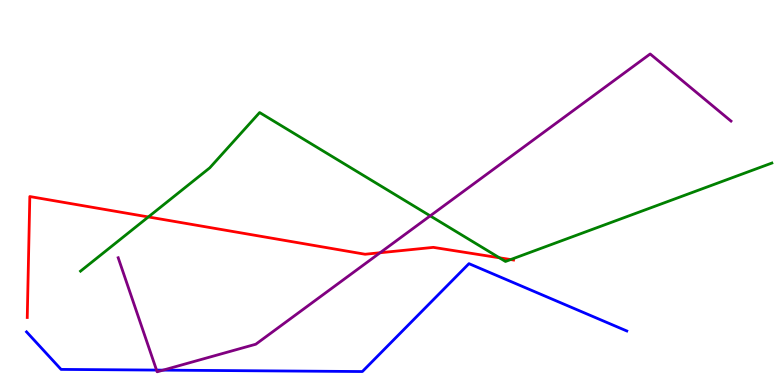[{'lines': ['blue', 'red'], 'intersections': []}, {'lines': ['green', 'red'], 'intersections': [{'x': 1.91, 'y': 4.37}, {'x': 6.44, 'y': 3.3}, {'x': 6.59, 'y': 3.26}]}, {'lines': ['purple', 'red'], 'intersections': [{'x': 4.9, 'y': 3.44}]}, {'lines': ['blue', 'green'], 'intersections': []}, {'lines': ['blue', 'purple'], 'intersections': [{'x': 2.02, 'y': 0.387}, {'x': 2.1, 'y': 0.386}]}, {'lines': ['green', 'purple'], 'intersections': [{'x': 5.55, 'y': 4.39}]}]